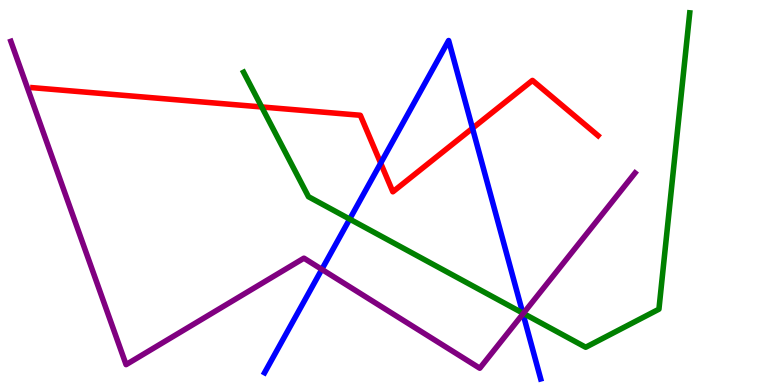[{'lines': ['blue', 'red'], 'intersections': [{'x': 4.91, 'y': 5.76}, {'x': 6.1, 'y': 6.67}]}, {'lines': ['green', 'red'], 'intersections': [{'x': 3.38, 'y': 7.22}]}, {'lines': ['purple', 'red'], 'intersections': []}, {'lines': ['blue', 'green'], 'intersections': [{'x': 4.51, 'y': 4.31}, {'x': 6.75, 'y': 1.87}]}, {'lines': ['blue', 'purple'], 'intersections': [{'x': 4.15, 'y': 3.0}, {'x': 6.75, 'y': 1.85}]}, {'lines': ['green', 'purple'], 'intersections': [{'x': 6.75, 'y': 1.86}]}]